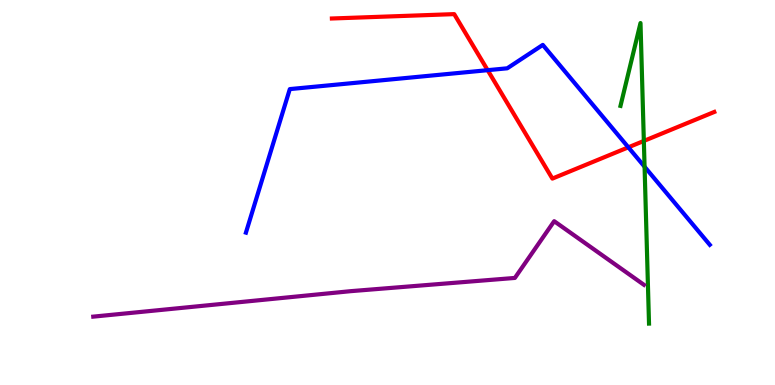[{'lines': ['blue', 'red'], 'intersections': [{'x': 6.29, 'y': 8.18}, {'x': 8.11, 'y': 6.17}]}, {'lines': ['green', 'red'], 'intersections': [{'x': 8.31, 'y': 6.34}]}, {'lines': ['purple', 'red'], 'intersections': []}, {'lines': ['blue', 'green'], 'intersections': [{'x': 8.32, 'y': 5.67}]}, {'lines': ['blue', 'purple'], 'intersections': []}, {'lines': ['green', 'purple'], 'intersections': []}]